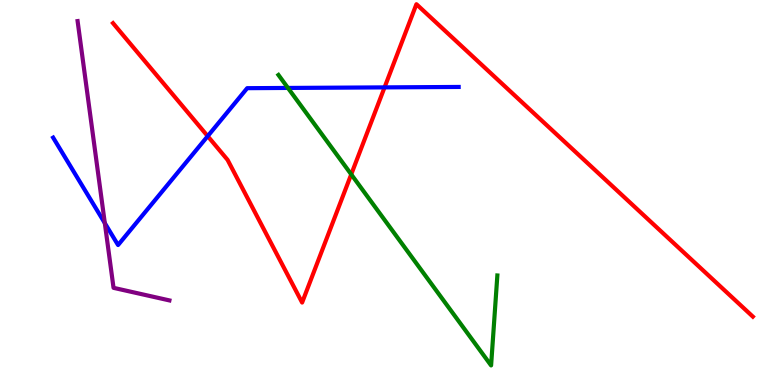[{'lines': ['blue', 'red'], 'intersections': [{'x': 2.68, 'y': 6.46}, {'x': 4.96, 'y': 7.73}]}, {'lines': ['green', 'red'], 'intersections': [{'x': 4.53, 'y': 5.47}]}, {'lines': ['purple', 'red'], 'intersections': []}, {'lines': ['blue', 'green'], 'intersections': [{'x': 3.72, 'y': 7.72}]}, {'lines': ['blue', 'purple'], 'intersections': [{'x': 1.35, 'y': 4.2}]}, {'lines': ['green', 'purple'], 'intersections': []}]